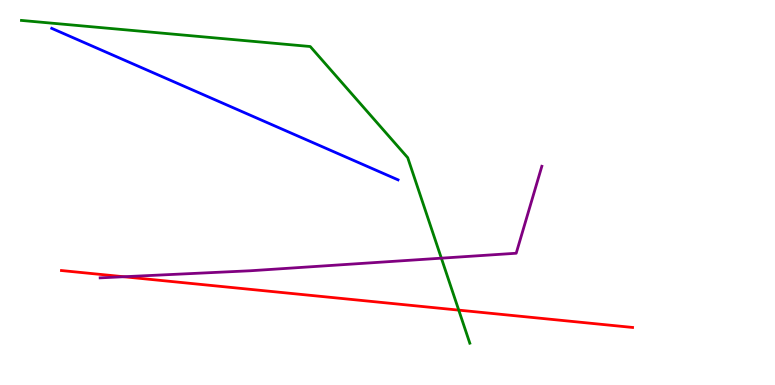[{'lines': ['blue', 'red'], 'intersections': []}, {'lines': ['green', 'red'], 'intersections': [{'x': 5.92, 'y': 1.94}]}, {'lines': ['purple', 'red'], 'intersections': [{'x': 1.6, 'y': 2.81}]}, {'lines': ['blue', 'green'], 'intersections': []}, {'lines': ['blue', 'purple'], 'intersections': []}, {'lines': ['green', 'purple'], 'intersections': [{'x': 5.69, 'y': 3.29}]}]